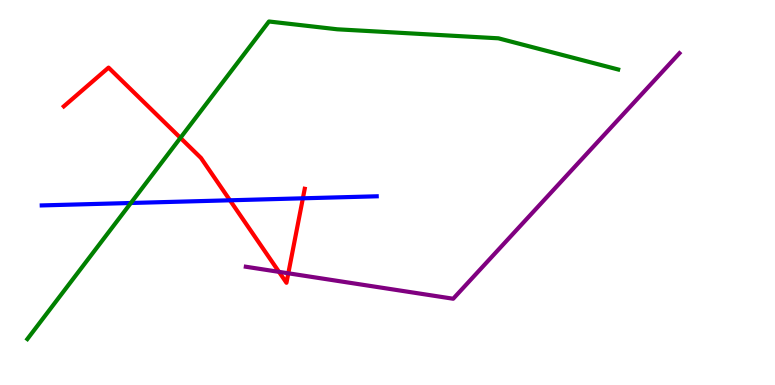[{'lines': ['blue', 'red'], 'intersections': [{'x': 2.97, 'y': 4.8}, {'x': 3.91, 'y': 4.85}]}, {'lines': ['green', 'red'], 'intersections': [{'x': 2.33, 'y': 6.42}]}, {'lines': ['purple', 'red'], 'intersections': [{'x': 3.6, 'y': 2.94}, {'x': 3.72, 'y': 2.9}]}, {'lines': ['blue', 'green'], 'intersections': [{'x': 1.69, 'y': 4.73}]}, {'lines': ['blue', 'purple'], 'intersections': []}, {'lines': ['green', 'purple'], 'intersections': []}]